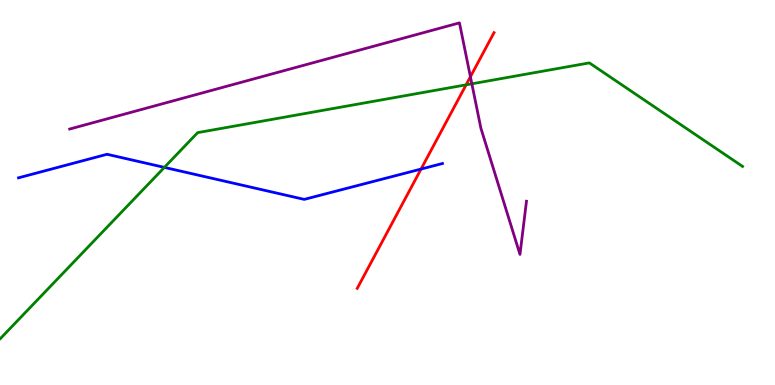[{'lines': ['blue', 'red'], 'intersections': [{'x': 5.43, 'y': 5.61}]}, {'lines': ['green', 'red'], 'intersections': [{'x': 6.01, 'y': 7.8}]}, {'lines': ['purple', 'red'], 'intersections': [{'x': 6.07, 'y': 8.01}]}, {'lines': ['blue', 'green'], 'intersections': [{'x': 2.12, 'y': 5.65}]}, {'lines': ['blue', 'purple'], 'intersections': []}, {'lines': ['green', 'purple'], 'intersections': [{'x': 6.09, 'y': 7.82}]}]